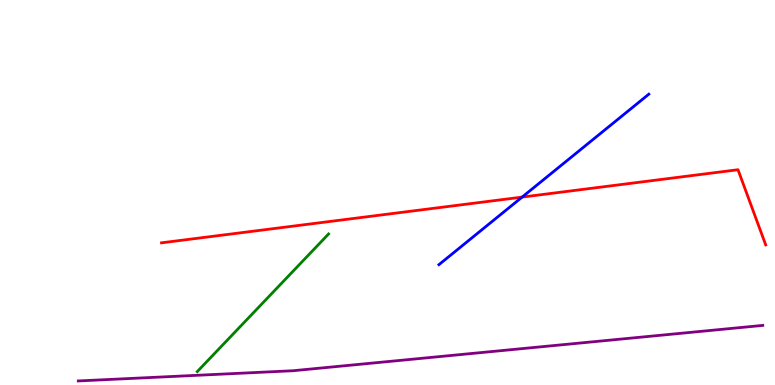[{'lines': ['blue', 'red'], 'intersections': [{'x': 6.74, 'y': 4.88}]}, {'lines': ['green', 'red'], 'intersections': []}, {'lines': ['purple', 'red'], 'intersections': []}, {'lines': ['blue', 'green'], 'intersections': []}, {'lines': ['blue', 'purple'], 'intersections': []}, {'lines': ['green', 'purple'], 'intersections': []}]